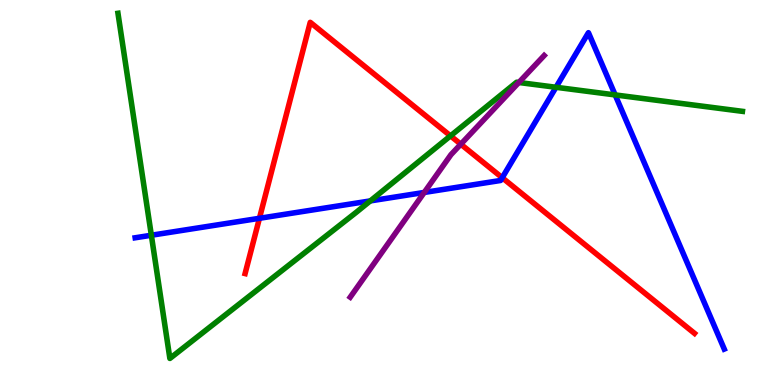[{'lines': ['blue', 'red'], 'intersections': [{'x': 3.35, 'y': 4.33}, {'x': 6.48, 'y': 5.38}]}, {'lines': ['green', 'red'], 'intersections': [{'x': 5.81, 'y': 6.47}]}, {'lines': ['purple', 'red'], 'intersections': [{'x': 5.95, 'y': 6.25}]}, {'lines': ['blue', 'green'], 'intersections': [{'x': 1.95, 'y': 3.89}, {'x': 4.78, 'y': 4.78}, {'x': 7.17, 'y': 7.73}, {'x': 7.94, 'y': 7.53}]}, {'lines': ['blue', 'purple'], 'intersections': [{'x': 5.47, 'y': 5.0}]}, {'lines': ['green', 'purple'], 'intersections': [{'x': 6.69, 'y': 7.86}]}]